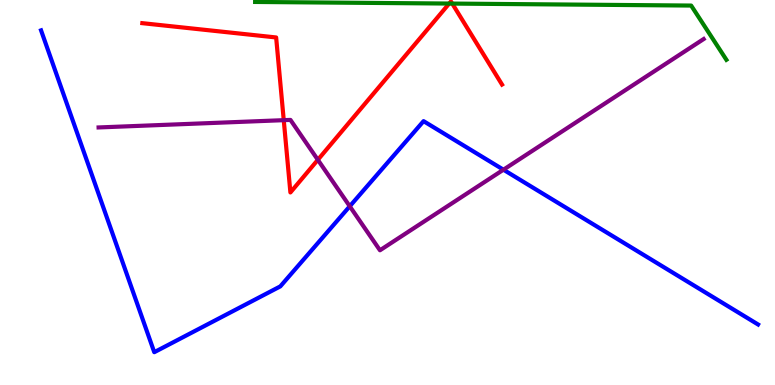[{'lines': ['blue', 'red'], 'intersections': []}, {'lines': ['green', 'red'], 'intersections': [{'x': 5.8, 'y': 9.91}, {'x': 5.84, 'y': 9.91}]}, {'lines': ['purple', 'red'], 'intersections': [{'x': 3.66, 'y': 6.88}, {'x': 4.1, 'y': 5.85}]}, {'lines': ['blue', 'green'], 'intersections': []}, {'lines': ['blue', 'purple'], 'intersections': [{'x': 4.51, 'y': 4.64}, {'x': 6.5, 'y': 5.59}]}, {'lines': ['green', 'purple'], 'intersections': []}]